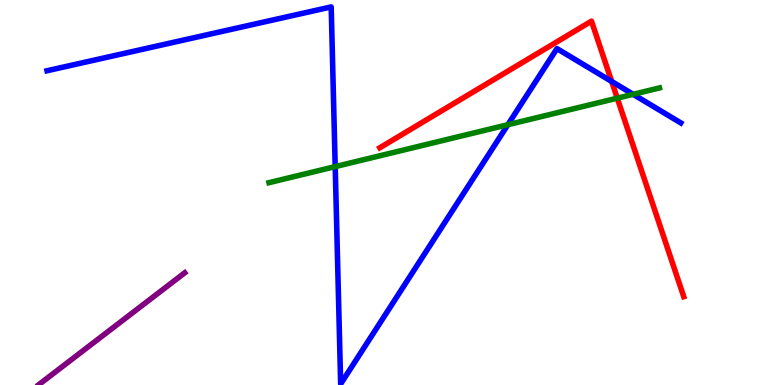[{'lines': ['blue', 'red'], 'intersections': [{'x': 7.89, 'y': 7.88}]}, {'lines': ['green', 'red'], 'intersections': [{'x': 7.96, 'y': 7.45}]}, {'lines': ['purple', 'red'], 'intersections': []}, {'lines': ['blue', 'green'], 'intersections': [{'x': 4.33, 'y': 5.67}, {'x': 6.55, 'y': 6.76}, {'x': 8.17, 'y': 7.55}]}, {'lines': ['blue', 'purple'], 'intersections': []}, {'lines': ['green', 'purple'], 'intersections': []}]